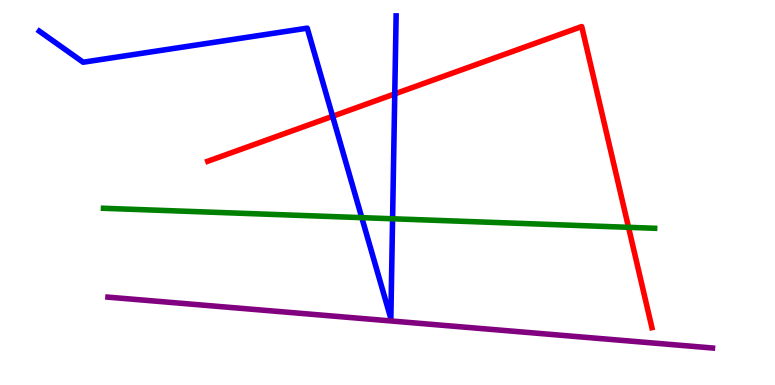[{'lines': ['blue', 'red'], 'intersections': [{'x': 4.29, 'y': 6.98}, {'x': 5.09, 'y': 7.56}]}, {'lines': ['green', 'red'], 'intersections': [{'x': 8.11, 'y': 4.1}]}, {'lines': ['purple', 'red'], 'intersections': []}, {'lines': ['blue', 'green'], 'intersections': [{'x': 4.67, 'y': 4.35}, {'x': 5.07, 'y': 4.32}]}, {'lines': ['blue', 'purple'], 'intersections': []}, {'lines': ['green', 'purple'], 'intersections': []}]